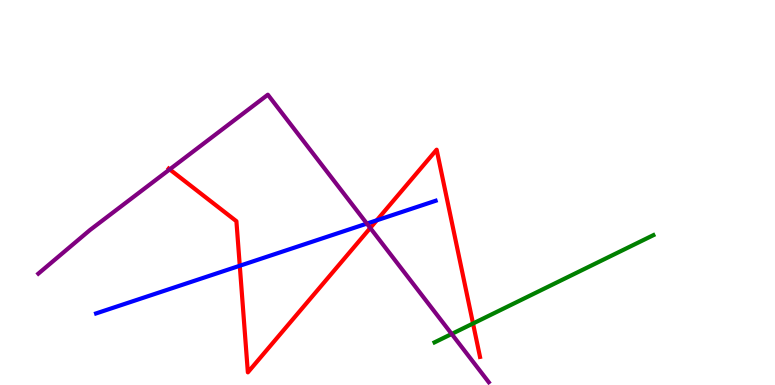[{'lines': ['blue', 'red'], 'intersections': [{'x': 3.09, 'y': 3.1}, {'x': 4.86, 'y': 4.28}]}, {'lines': ['green', 'red'], 'intersections': [{'x': 6.1, 'y': 1.6}]}, {'lines': ['purple', 'red'], 'intersections': [{'x': 2.19, 'y': 5.6}, {'x': 4.78, 'y': 4.08}]}, {'lines': ['blue', 'green'], 'intersections': []}, {'lines': ['blue', 'purple'], 'intersections': [{'x': 4.73, 'y': 4.19}]}, {'lines': ['green', 'purple'], 'intersections': [{'x': 5.83, 'y': 1.33}]}]